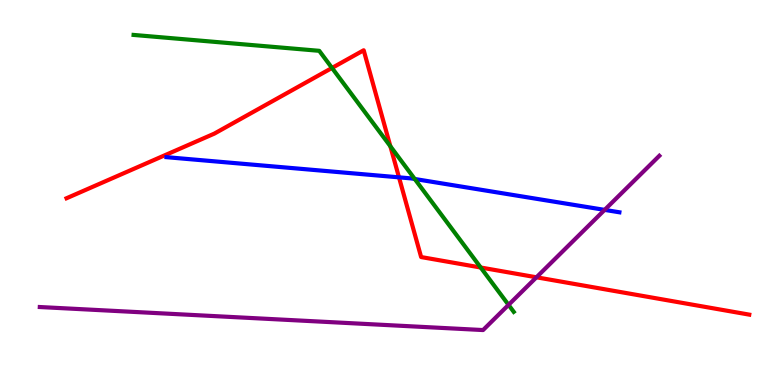[{'lines': ['blue', 'red'], 'intersections': [{'x': 5.15, 'y': 5.39}]}, {'lines': ['green', 'red'], 'intersections': [{'x': 4.28, 'y': 8.24}, {'x': 5.04, 'y': 6.2}, {'x': 6.2, 'y': 3.05}]}, {'lines': ['purple', 'red'], 'intersections': [{'x': 6.92, 'y': 2.8}]}, {'lines': ['blue', 'green'], 'intersections': [{'x': 5.35, 'y': 5.35}]}, {'lines': ['blue', 'purple'], 'intersections': [{'x': 7.8, 'y': 4.55}]}, {'lines': ['green', 'purple'], 'intersections': [{'x': 6.56, 'y': 2.08}]}]